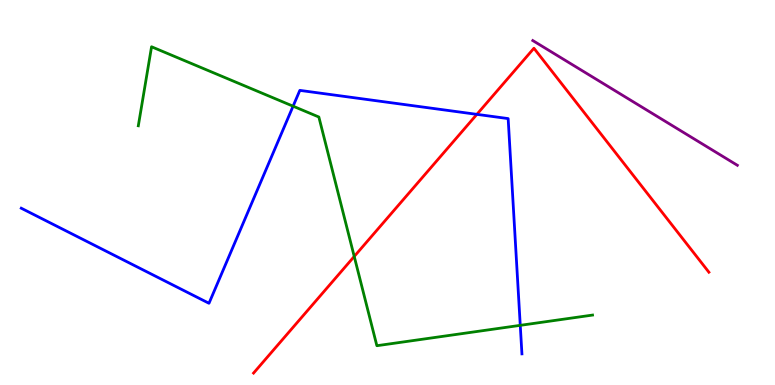[{'lines': ['blue', 'red'], 'intersections': [{'x': 6.15, 'y': 7.03}]}, {'lines': ['green', 'red'], 'intersections': [{'x': 4.57, 'y': 3.34}]}, {'lines': ['purple', 'red'], 'intersections': []}, {'lines': ['blue', 'green'], 'intersections': [{'x': 3.78, 'y': 7.24}, {'x': 6.71, 'y': 1.55}]}, {'lines': ['blue', 'purple'], 'intersections': []}, {'lines': ['green', 'purple'], 'intersections': []}]